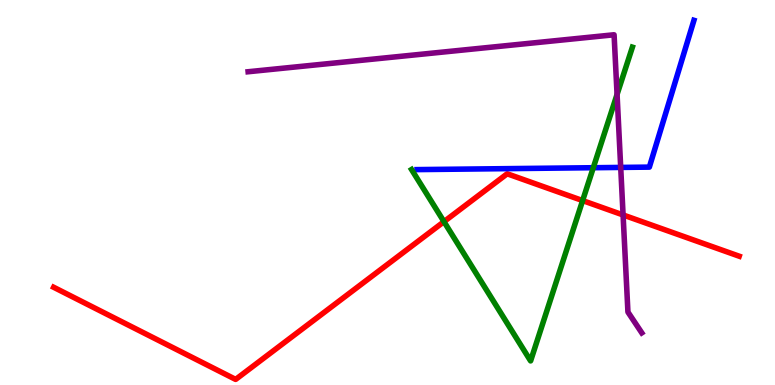[{'lines': ['blue', 'red'], 'intersections': []}, {'lines': ['green', 'red'], 'intersections': [{'x': 5.73, 'y': 4.24}, {'x': 7.52, 'y': 4.79}]}, {'lines': ['purple', 'red'], 'intersections': [{'x': 8.04, 'y': 4.42}]}, {'lines': ['blue', 'green'], 'intersections': [{'x': 7.66, 'y': 5.64}]}, {'lines': ['blue', 'purple'], 'intersections': [{'x': 8.01, 'y': 5.65}]}, {'lines': ['green', 'purple'], 'intersections': [{'x': 7.96, 'y': 7.55}]}]